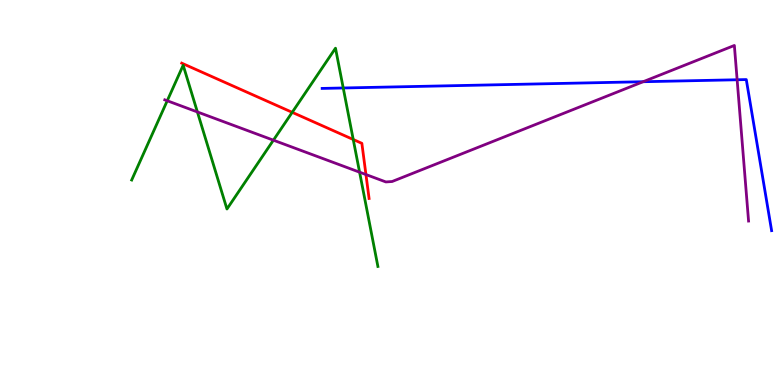[{'lines': ['blue', 'red'], 'intersections': []}, {'lines': ['green', 'red'], 'intersections': [{'x': 3.77, 'y': 7.08}, {'x': 4.56, 'y': 6.38}]}, {'lines': ['purple', 'red'], 'intersections': [{'x': 4.72, 'y': 5.47}]}, {'lines': ['blue', 'green'], 'intersections': [{'x': 4.43, 'y': 7.71}]}, {'lines': ['blue', 'purple'], 'intersections': [{'x': 8.3, 'y': 7.88}, {'x': 9.51, 'y': 7.93}]}, {'lines': ['green', 'purple'], 'intersections': [{'x': 2.16, 'y': 7.38}, {'x': 2.55, 'y': 7.09}, {'x': 3.53, 'y': 6.36}, {'x': 4.64, 'y': 5.53}]}]